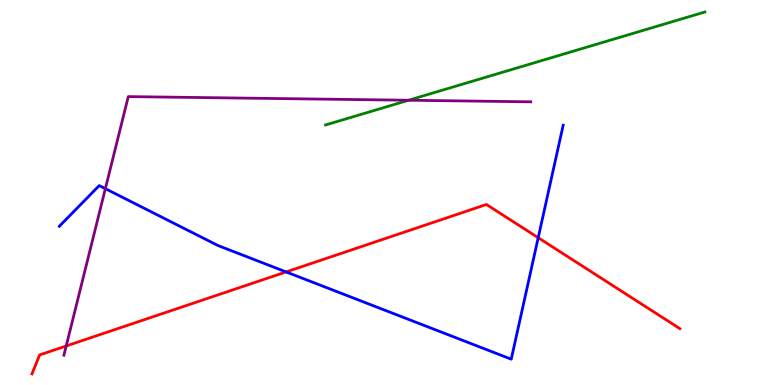[{'lines': ['blue', 'red'], 'intersections': [{'x': 3.69, 'y': 2.94}, {'x': 6.94, 'y': 3.83}]}, {'lines': ['green', 'red'], 'intersections': []}, {'lines': ['purple', 'red'], 'intersections': [{'x': 0.854, 'y': 1.01}]}, {'lines': ['blue', 'green'], 'intersections': []}, {'lines': ['blue', 'purple'], 'intersections': [{'x': 1.36, 'y': 5.1}]}, {'lines': ['green', 'purple'], 'intersections': [{'x': 5.27, 'y': 7.4}]}]